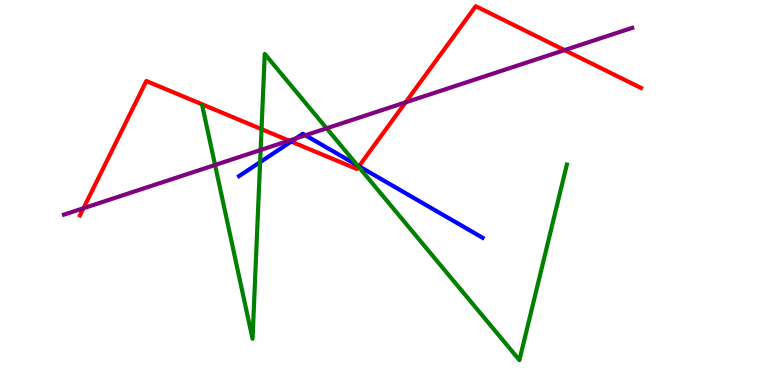[{'lines': ['blue', 'red'], 'intersections': [{'x': 3.76, 'y': 6.32}, {'x': 4.63, 'y': 5.68}]}, {'lines': ['green', 'red'], 'intersections': [{'x': 3.37, 'y': 6.65}, {'x': 4.63, 'y': 5.67}]}, {'lines': ['purple', 'red'], 'intersections': [{'x': 1.08, 'y': 4.59}, {'x': 3.73, 'y': 6.35}, {'x': 5.23, 'y': 7.34}, {'x': 7.28, 'y': 8.7}]}, {'lines': ['blue', 'green'], 'intersections': [{'x': 3.36, 'y': 5.79}, {'x': 4.61, 'y': 5.71}]}, {'lines': ['blue', 'purple'], 'intersections': [{'x': 3.82, 'y': 6.41}, {'x': 3.94, 'y': 6.49}]}, {'lines': ['green', 'purple'], 'intersections': [{'x': 2.77, 'y': 5.71}, {'x': 3.36, 'y': 6.1}, {'x': 4.21, 'y': 6.67}]}]